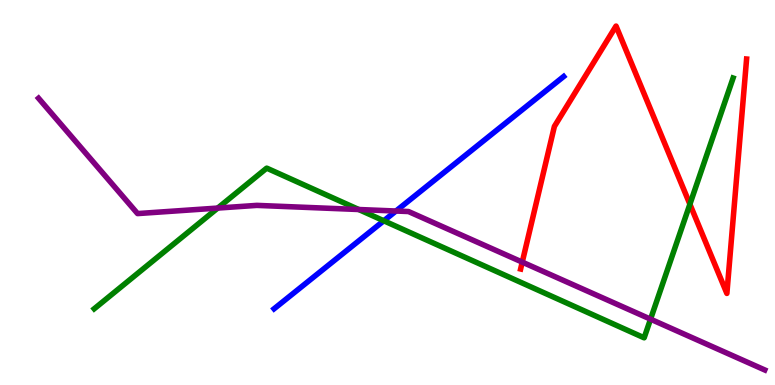[{'lines': ['blue', 'red'], 'intersections': []}, {'lines': ['green', 'red'], 'intersections': [{'x': 8.9, 'y': 4.7}]}, {'lines': ['purple', 'red'], 'intersections': [{'x': 6.74, 'y': 3.19}]}, {'lines': ['blue', 'green'], 'intersections': [{'x': 4.95, 'y': 4.27}]}, {'lines': ['blue', 'purple'], 'intersections': [{'x': 5.11, 'y': 4.52}]}, {'lines': ['green', 'purple'], 'intersections': [{'x': 2.81, 'y': 4.6}, {'x': 4.63, 'y': 4.56}, {'x': 8.39, 'y': 1.71}]}]